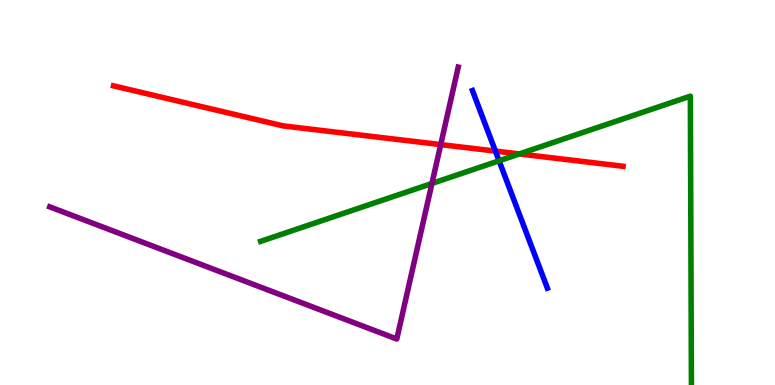[{'lines': ['blue', 'red'], 'intersections': [{'x': 6.39, 'y': 6.08}]}, {'lines': ['green', 'red'], 'intersections': [{'x': 6.7, 'y': 6.0}]}, {'lines': ['purple', 'red'], 'intersections': [{'x': 5.69, 'y': 6.24}]}, {'lines': ['blue', 'green'], 'intersections': [{'x': 6.44, 'y': 5.82}]}, {'lines': ['blue', 'purple'], 'intersections': []}, {'lines': ['green', 'purple'], 'intersections': [{'x': 5.57, 'y': 5.23}]}]